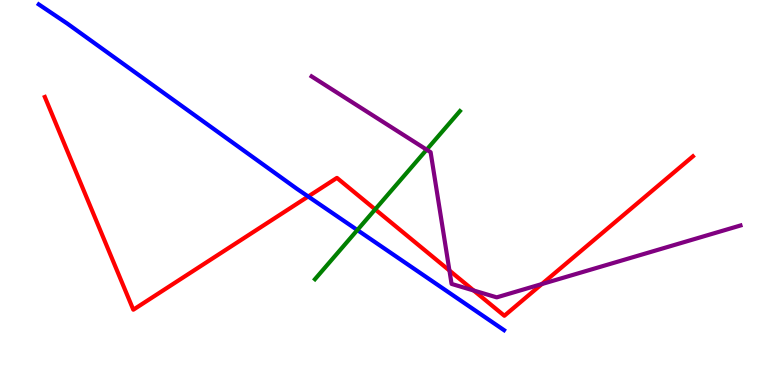[{'lines': ['blue', 'red'], 'intersections': [{'x': 3.98, 'y': 4.9}]}, {'lines': ['green', 'red'], 'intersections': [{'x': 4.84, 'y': 4.56}]}, {'lines': ['purple', 'red'], 'intersections': [{'x': 5.8, 'y': 2.97}, {'x': 6.11, 'y': 2.45}, {'x': 6.99, 'y': 2.62}]}, {'lines': ['blue', 'green'], 'intersections': [{'x': 4.61, 'y': 4.02}]}, {'lines': ['blue', 'purple'], 'intersections': []}, {'lines': ['green', 'purple'], 'intersections': [{'x': 5.51, 'y': 6.11}]}]